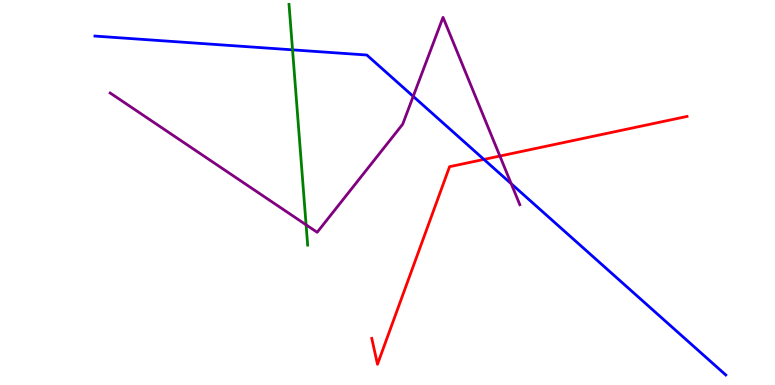[{'lines': ['blue', 'red'], 'intersections': [{'x': 6.24, 'y': 5.86}]}, {'lines': ['green', 'red'], 'intersections': []}, {'lines': ['purple', 'red'], 'intersections': [{'x': 6.45, 'y': 5.95}]}, {'lines': ['blue', 'green'], 'intersections': [{'x': 3.77, 'y': 8.71}]}, {'lines': ['blue', 'purple'], 'intersections': [{'x': 5.33, 'y': 7.5}, {'x': 6.6, 'y': 5.23}]}, {'lines': ['green', 'purple'], 'intersections': [{'x': 3.95, 'y': 4.16}]}]